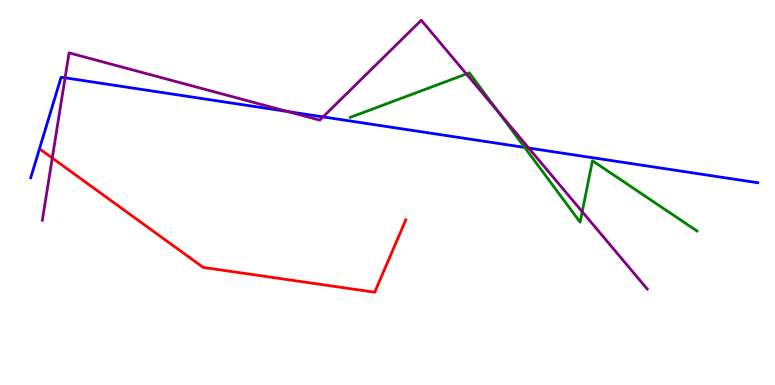[{'lines': ['blue', 'red'], 'intersections': []}, {'lines': ['green', 'red'], 'intersections': []}, {'lines': ['purple', 'red'], 'intersections': [{'x': 0.674, 'y': 5.89}]}, {'lines': ['blue', 'green'], 'intersections': [{'x': 6.77, 'y': 6.17}]}, {'lines': ['blue', 'purple'], 'intersections': [{'x': 0.84, 'y': 7.98}, {'x': 3.71, 'y': 7.1}, {'x': 4.17, 'y': 6.96}, {'x': 6.82, 'y': 6.15}]}, {'lines': ['green', 'purple'], 'intersections': [{'x': 6.02, 'y': 8.08}, {'x': 6.43, 'y': 7.09}, {'x': 7.51, 'y': 4.5}]}]